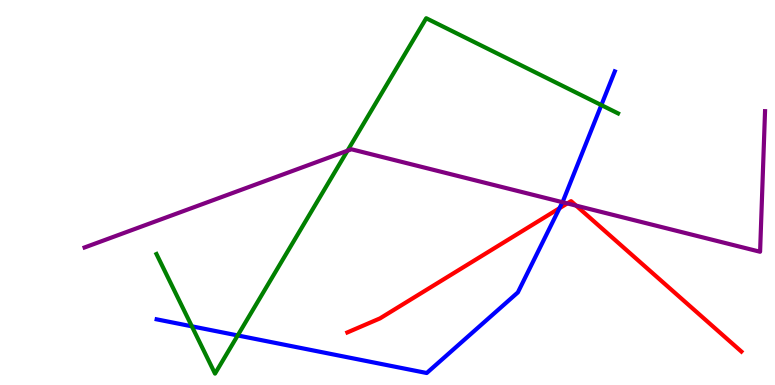[{'lines': ['blue', 'red'], 'intersections': [{'x': 7.22, 'y': 4.59}]}, {'lines': ['green', 'red'], 'intersections': []}, {'lines': ['purple', 'red'], 'intersections': [{'x': 7.32, 'y': 4.72}, {'x': 7.43, 'y': 4.66}]}, {'lines': ['blue', 'green'], 'intersections': [{'x': 2.48, 'y': 1.52}, {'x': 3.07, 'y': 1.29}, {'x': 7.76, 'y': 7.27}]}, {'lines': ['blue', 'purple'], 'intersections': [{'x': 7.26, 'y': 4.75}]}, {'lines': ['green', 'purple'], 'intersections': [{'x': 4.48, 'y': 6.08}]}]